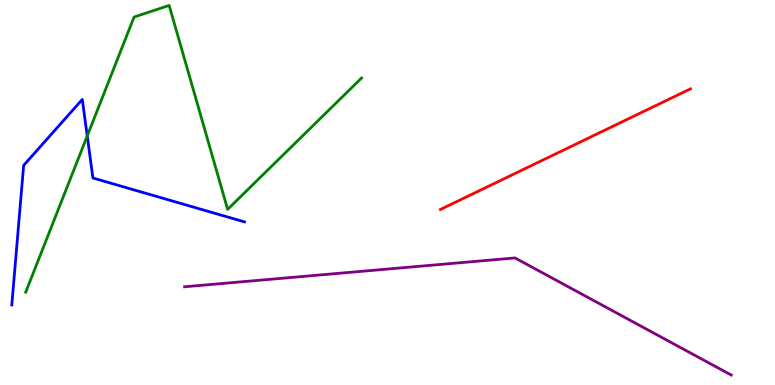[{'lines': ['blue', 'red'], 'intersections': []}, {'lines': ['green', 'red'], 'intersections': []}, {'lines': ['purple', 'red'], 'intersections': []}, {'lines': ['blue', 'green'], 'intersections': [{'x': 1.13, 'y': 6.47}]}, {'lines': ['blue', 'purple'], 'intersections': []}, {'lines': ['green', 'purple'], 'intersections': []}]